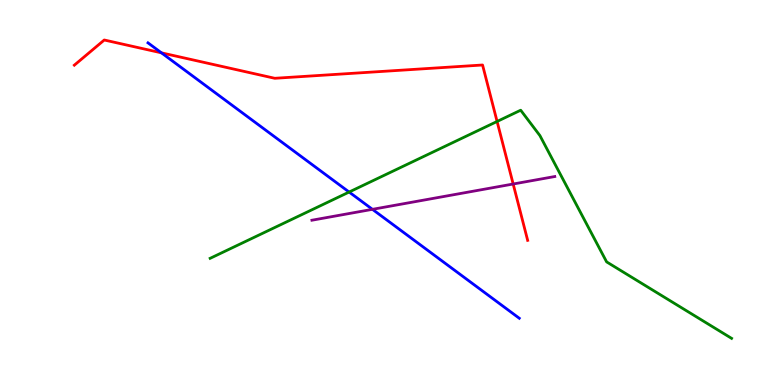[{'lines': ['blue', 'red'], 'intersections': [{'x': 2.08, 'y': 8.63}]}, {'lines': ['green', 'red'], 'intersections': [{'x': 6.41, 'y': 6.85}]}, {'lines': ['purple', 'red'], 'intersections': [{'x': 6.62, 'y': 5.22}]}, {'lines': ['blue', 'green'], 'intersections': [{'x': 4.5, 'y': 5.01}]}, {'lines': ['blue', 'purple'], 'intersections': [{'x': 4.81, 'y': 4.56}]}, {'lines': ['green', 'purple'], 'intersections': []}]